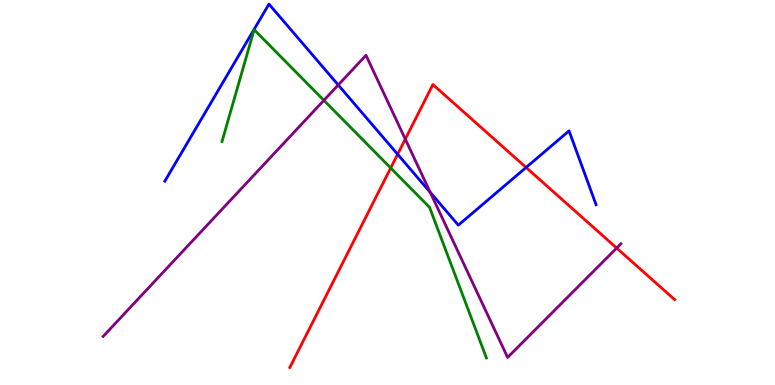[{'lines': ['blue', 'red'], 'intersections': [{'x': 5.13, 'y': 5.99}, {'x': 6.79, 'y': 5.65}]}, {'lines': ['green', 'red'], 'intersections': [{'x': 5.04, 'y': 5.64}]}, {'lines': ['purple', 'red'], 'intersections': [{'x': 5.23, 'y': 6.39}, {'x': 7.96, 'y': 3.56}]}, {'lines': ['blue', 'green'], 'intersections': []}, {'lines': ['blue', 'purple'], 'intersections': [{'x': 4.36, 'y': 7.79}, {'x': 5.55, 'y': 5.0}]}, {'lines': ['green', 'purple'], 'intersections': [{'x': 4.18, 'y': 7.39}]}]